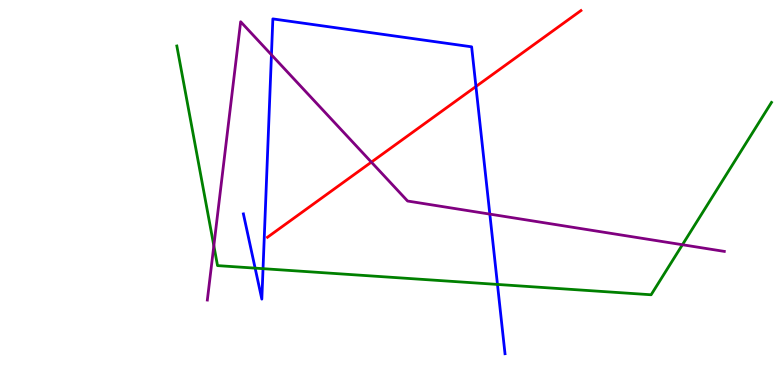[{'lines': ['blue', 'red'], 'intersections': [{'x': 6.14, 'y': 7.75}]}, {'lines': ['green', 'red'], 'intersections': []}, {'lines': ['purple', 'red'], 'intersections': [{'x': 4.79, 'y': 5.79}]}, {'lines': ['blue', 'green'], 'intersections': [{'x': 3.29, 'y': 3.04}, {'x': 3.39, 'y': 3.02}, {'x': 6.42, 'y': 2.61}]}, {'lines': ['blue', 'purple'], 'intersections': [{'x': 3.5, 'y': 8.58}, {'x': 6.32, 'y': 4.44}]}, {'lines': ['green', 'purple'], 'intersections': [{'x': 2.76, 'y': 3.62}, {'x': 8.81, 'y': 3.64}]}]